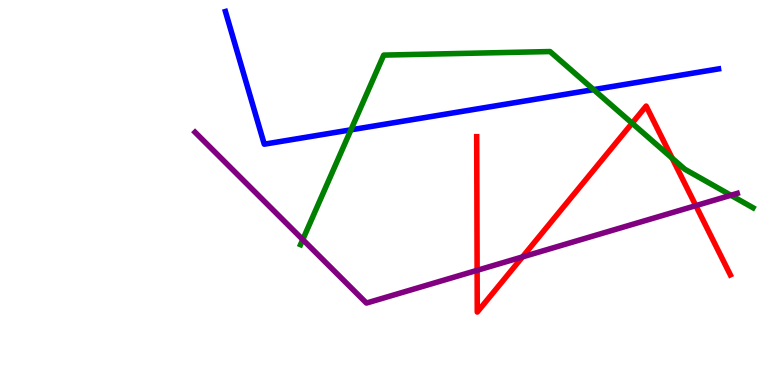[{'lines': ['blue', 'red'], 'intersections': []}, {'lines': ['green', 'red'], 'intersections': [{'x': 8.16, 'y': 6.8}, {'x': 8.67, 'y': 5.89}]}, {'lines': ['purple', 'red'], 'intersections': [{'x': 6.16, 'y': 2.98}, {'x': 6.74, 'y': 3.33}, {'x': 8.98, 'y': 4.66}]}, {'lines': ['blue', 'green'], 'intersections': [{'x': 4.53, 'y': 6.63}, {'x': 7.66, 'y': 7.67}]}, {'lines': ['blue', 'purple'], 'intersections': []}, {'lines': ['green', 'purple'], 'intersections': [{'x': 3.91, 'y': 3.78}, {'x': 9.43, 'y': 4.93}]}]